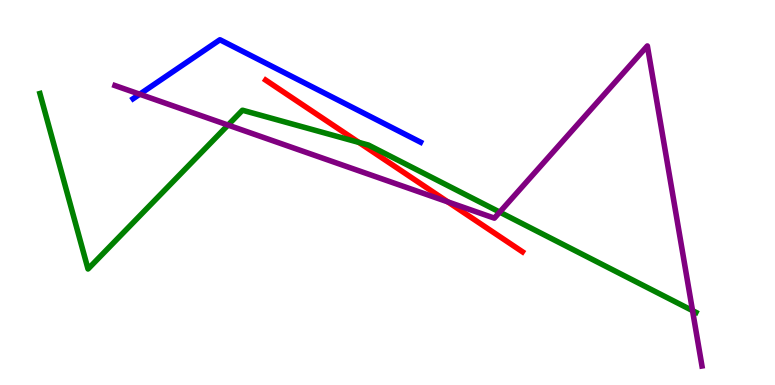[{'lines': ['blue', 'red'], 'intersections': []}, {'lines': ['green', 'red'], 'intersections': [{'x': 4.63, 'y': 6.3}]}, {'lines': ['purple', 'red'], 'intersections': [{'x': 5.78, 'y': 4.76}]}, {'lines': ['blue', 'green'], 'intersections': []}, {'lines': ['blue', 'purple'], 'intersections': [{'x': 1.8, 'y': 7.55}]}, {'lines': ['green', 'purple'], 'intersections': [{'x': 2.94, 'y': 6.75}, {'x': 6.45, 'y': 4.49}, {'x': 8.94, 'y': 1.93}]}]